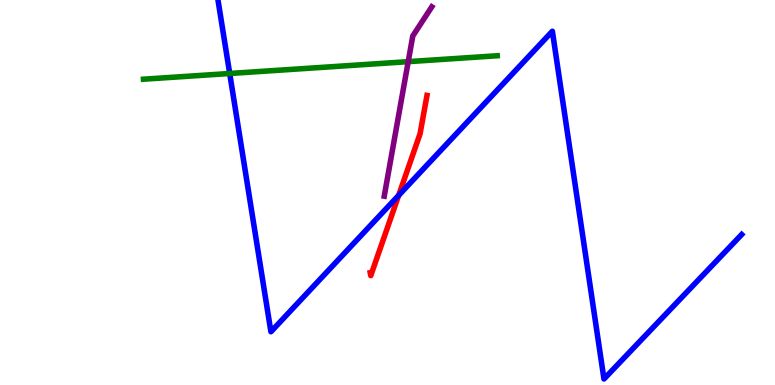[{'lines': ['blue', 'red'], 'intersections': [{'x': 5.14, 'y': 4.93}]}, {'lines': ['green', 'red'], 'intersections': []}, {'lines': ['purple', 'red'], 'intersections': []}, {'lines': ['blue', 'green'], 'intersections': [{'x': 2.96, 'y': 8.09}]}, {'lines': ['blue', 'purple'], 'intersections': []}, {'lines': ['green', 'purple'], 'intersections': [{'x': 5.27, 'y': 8.4}]}]